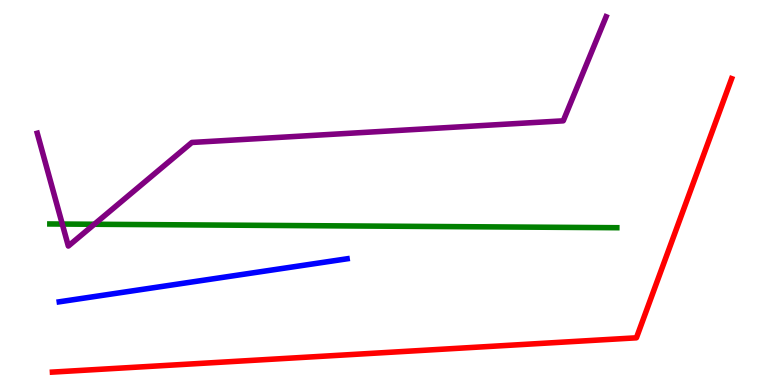[{'lines': ['blue', 'red'], 'intersections': []}, {'lines': ['green', 'red'], 'intersections': []}, {'lines': ['purple', 'red'], 'intersections': []}, {'lines': ['blue', 'green'], 'intersections': []}, {'lines': ['blue', 'purple'], 'intersections': []}, {'lines': ['green', 'purple'], 'intersections': [{'x': 0.804, 'y': 4.18}, {'x': 1.22, 'y': 4.18}]}]